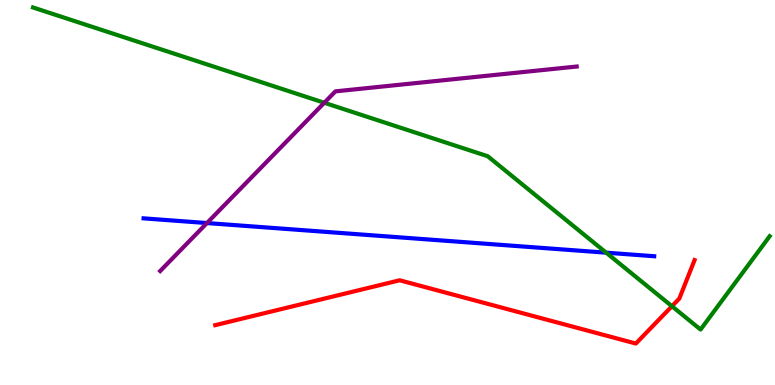[{'lines': ['blue', 'red'], 'intersections': []}, {'lines': ['green', 'red'], 'intersections': [{'x': 8.67, 'y': 2.05}]}, {'lines': ['purple', 'red'], 'intersections': []}, {'lines': ['blue', 'green'], 'intersections': [{'x': 7.82, 'y': 3.44}]}, {'lines': ['blue', 'purple'], 'intersections': [{'x': 2.67, 'y': 4.21}]}, {'lines': ['green', 'purple'], 'intersections': [{'x': 4.18, 'y': 7.33}]}]